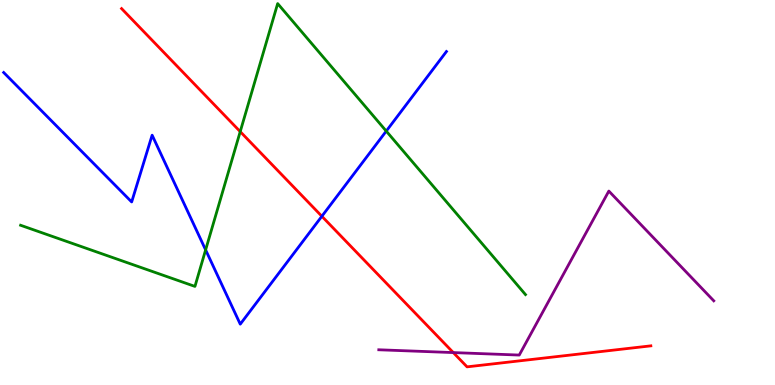[{'lines': ['blue', 'red'], 'intersections': [{'x': 4.15, 'y': 4.38}]}, {'lines': ['green', 'red'], 'intersections': [{'x': 3.1, 'y': 6.58}]}, {'lines': ['purple', 'red'], 'intersections': [{'x': 5.85, 'y': 0.842}]}, {'lines': ['blue', 'green'], 'intersections': [{'x': 2.65, 'y': 3.51}, {'x': 4.98, 'y': 6.59}]}, {'lines': ['blue', 'purple'], 'intersections': []}, {'lines': ['green', 'purple'], 'intersections': []}]